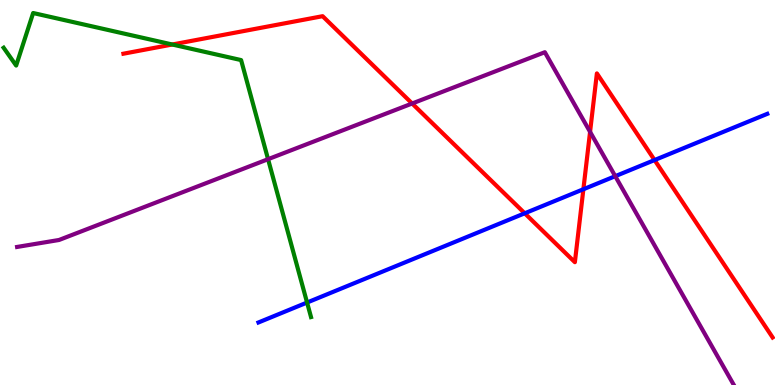[{'lines': ['blue', 'red'], 'intersections': [{'x': 6.77, 'y': 4.46}, {'x': 7.53, 'y': 5.08}, {'x': 8.45, 'y': 5.84}]}, {'lines': ['green', 'red'], 'intersections': [{'x': 2.22, 'y': 8.84}]}, {'lines': ['purple', 'red'], 'intersections': [{'x': 5.32, 'y': 7.31}, {'x': 7.61, 'y': 6.58}]}, {'lines': ['blue', 'green'], 'intersections': [{'x': 3.96, 'y': 2.14}]}, {'lines': ['blue', 'purple'], 'intersections': [{'x': 7.94, 'y': 5.42}]}, {'lines': ['green', 'purple'], 'intersections': [{'x': 3.46, 'y': 5.87}]}]